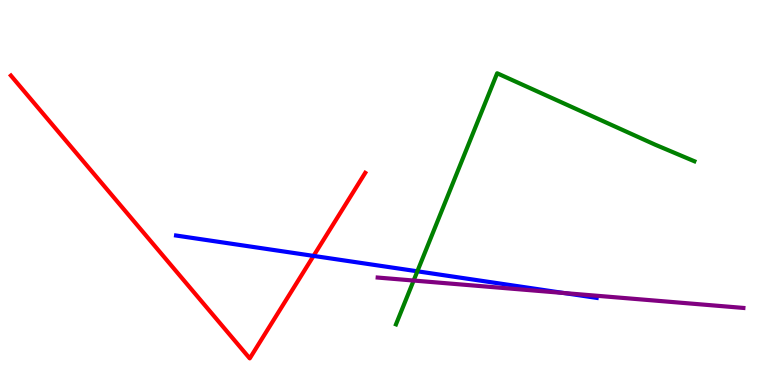[{'lines': ['blue', 'red'], 'intersections': [{'x': 4.05, 'y': 3.35}]}, {'lines': ['green', 'red'], 'intersections': []}, {'lines': ['purple', 'red'], 'intersections': []}, {'lines': ['blue', 'green'], 'intersections': [{'x': 5.39, 'y': 2.95}]}, {'lines': ['blue', 'purple'], 'intersections': [{'x': 7.28, 'y': 2.39}]}, {'lines': ['green', 'purple'], 'intersections': [{'x': 5.34, 'y': 2.71}]}]